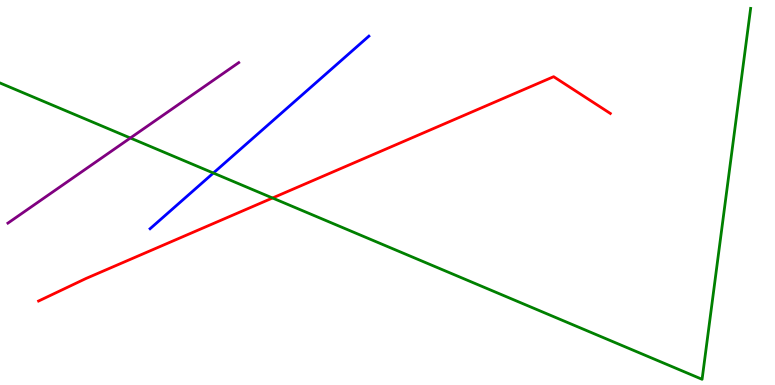[{'lines': ['blue', 'red'], 'intersections': []}, {'lines': ['green', 'red'], 'intersections': [{'x': 3.52, 'y': 4.86}]}, {'lines': ['purple', 'red'], 'intersections': []}, {'lines': ['blue', 'green'], 'intersections': [{'x': 2.75, 'y': 5.51}]}, {'lines': ['blue', 'purple'], 'intersections': []}, {'lines': ['green', 'purple'], 'intersections': [{'x': 1.68, 'y': 6.42}]}]